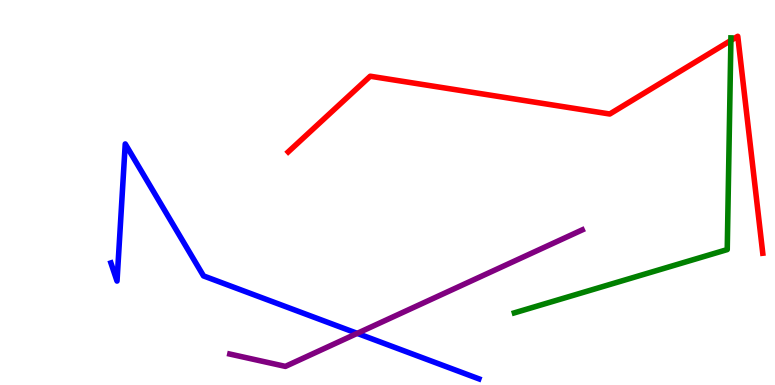[{'lines': ['blue', 'red'], 'intersections': []}, {'lines': ['green', 'red'], 'intersections': [{'x': 9.43, 'y': 8.95}]}, {'lines': ['purple', 'red'], 'intersections': []}, {'lines': ['blue', 'green'], 'intersections': []}, {'lines': ['blue', 'purple'], 'intersections': [{'x': 4.61, 'y': 1.34}]}, {'lines': ['green', 'purple'], 'intersections': []}]